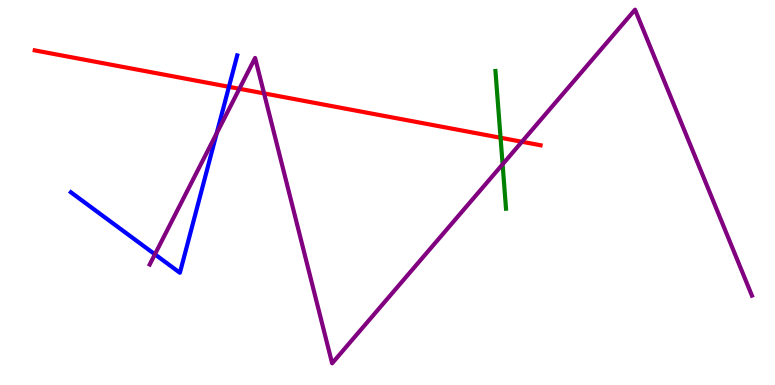[{'lines': ['blue', 'red'], 'intersections': [{'x': 2.95, 'y': 7.75}]}, {'lines': ['green', 'red'], 'intersections': [{'x': 6.46, 'y': 6.42}]}, {'lines': ['purple', 'red'], 'intersections': [{'x': 3.09, 'y': 7.69}, {'x': 3.41, 'y': 7.57}, {'x': 6.73, 'y': 6.32}]}, {'lines': ['blue', 'green'], 'intersections': []}, {'lines': ['blue', 'purple'], 'intersections': [{'x': 2.0, 'y': 3.39}, {'x': 2.8, 'y': 6.54}]}, {'lines': ['green', 'purple'], 'intersections': [{'x': 6.49, 'y': 5.73}]}]